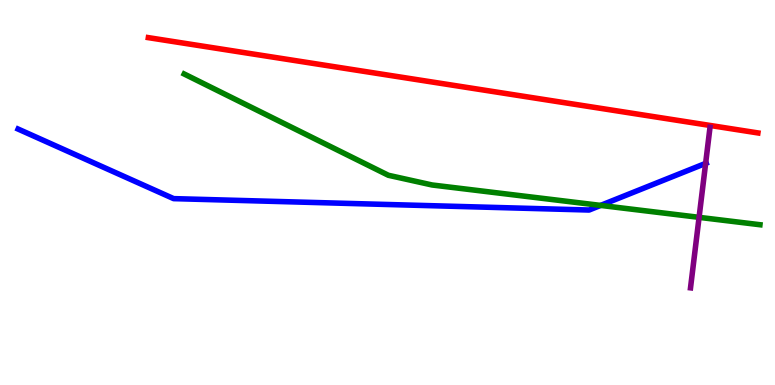[{'lines': ['blue', 'red'], 'intersections': []}, {'lines': ['green', 'red'], 'intersections': []}, {'lines': ['purple', 'red'], 'intersections': []}, {'lines': ['blue', 'green'], 'intersections': [{'x': 7.75, 'y': 4.66}]}, {'lines': ['blue', 'purple'], 'intersections': [{'x': 9.1, 'y': 5.76}]}, {'lines': ['green', 'purple'], 'intersections': [{'x': 9.02, 'y': 4.35}]}]